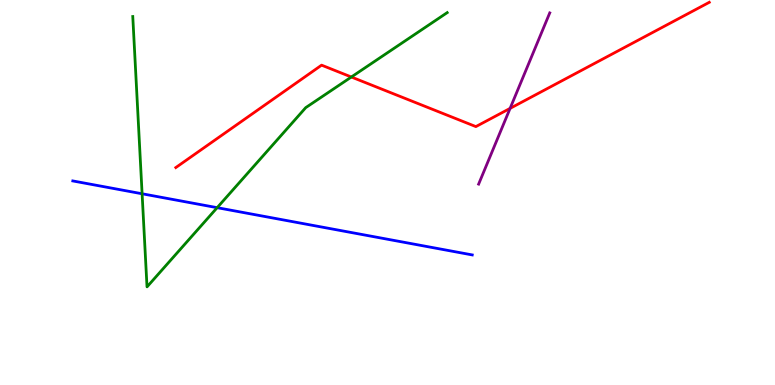[{'lines': ['blue', 'red'], 'intersections': []}, {'lines': ['green', 'red'], 'intersections': [{'x': 4.53, 'y': 8.0}]}, {'lines': ['purple', 'red'], 'intersections': [{'x': 6.58, 'y': 7.19}]}, {'lines': ['blue', 'green'], 'intersections': [{'x': 1.83, 'y': 4.97}, {'x': 2.8, 'y': 4.61}]}, {'lines': ['blue', 'purple'], 'intersections': []}, {'lines': ['green', 'purple'], 'intersections': []}]